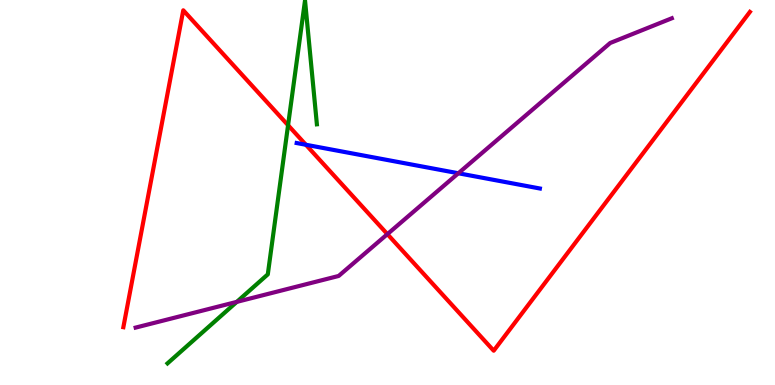[{'lines': ['blue', 'red'], 'intersections': [{'x': 3.95, 'y': 6.24}]}, {'lines': ['green', 'red'], 'intersections': [{'x': 3.72, 'y': 6.75}]}, {'lines': ['purple', 'red'], 'intersections': [{'x': 5.0, 'y': 3.92}]}, {'lines': ['blue', 'green'], 'intersections': []}, {'lines': ['blue', 'purple'], 'intersections': [{'x': 5.91, 'y': 5.5}]}, {'lines': ['green', 'purple'], 'intersections': [{'x': 3.06, 'y': 2.16}]}]